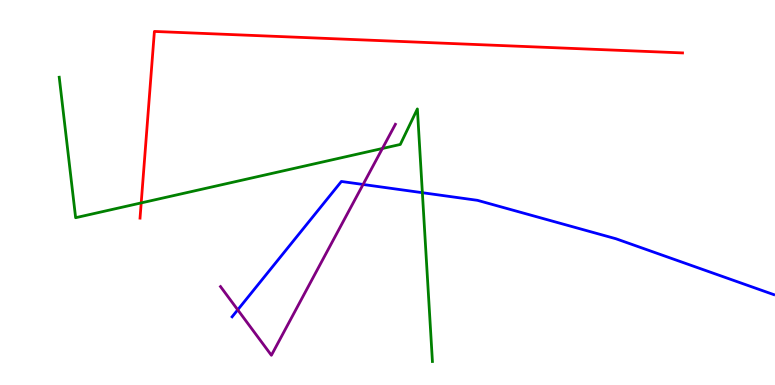[{'lines': ['blue', 'red'], 'intersections': []}, {'lines': ['green', 'red'], 'intersections': [{'x': 1.82, 'y': 4.73}]}, {'lines': ['purple', 'red'], 'intersections': []}, {'lines': ['blue', 'green'], 'intersections': [{'x': 5.45, 'y': 4.99}]}, {'lines': ['blue', 'purple'], 'intersections': [{'x': 3.07, 'y': 1.95}, {'x': 4.68, 'y': 5.21}]}, {'lines': ['green', 'purple'], 'intersections': [{'x': 4.93, 'y': 6.14}]}]